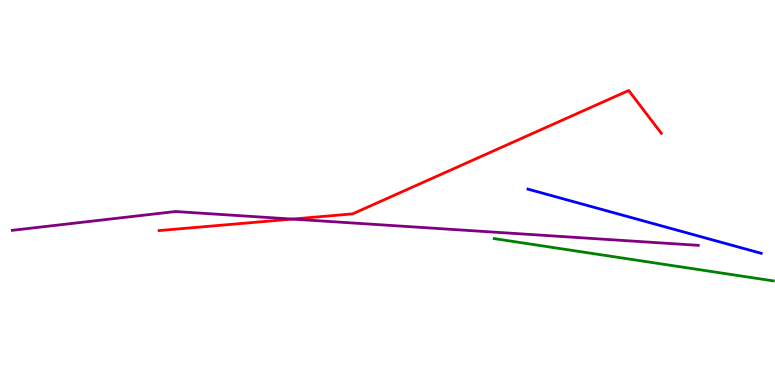[{'lines': ['blue', 'red'], 'intersections': []}, {'lines': ['green', 'red'], 'intersections': []}, {'lines': ['purple', 'red'], 'intersections': [{'x': 3.77, 'y': 4.31}]}, {'lines': ['blue', 'green'], 'intersections': []}, {'lines': ['blue', 'purple'], 'intersections': []}, {'lines': ['green', 'purple'], 'intersections': []}]